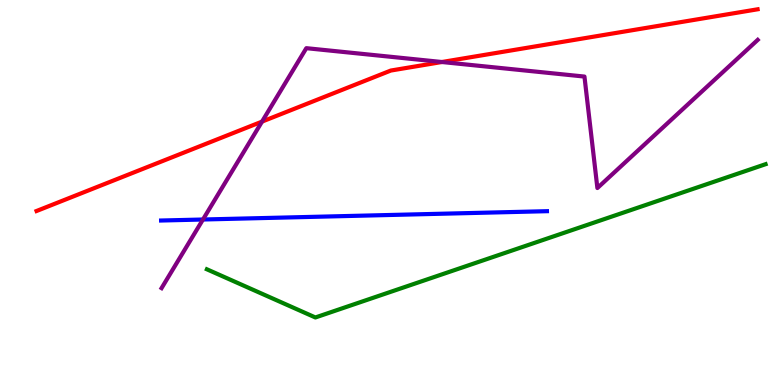[{'lines': ['blue', 'red'], 'intersections': []}, {'lines': ['green', 'red'], 'intersections': []}, {'lines': ['purple', 'red'], 'intersections': [{'x': 3.38, 'y': 6.84}, {'x': 5.7, 'y': 8.39}]}, {'lines': ['blue', 'green'], 'intersections': []}, {'lines': ['blue', 'purple'], 'intersections': [{'x': 2.62, 'y': 4.3}]}, {'lines': ['green', 'purple'], 'intersections': []}]